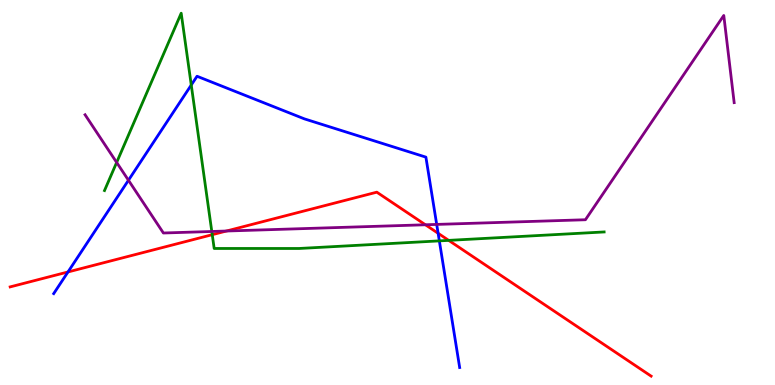[{'lines': ['blue', 'red'], 'intersections': [{'x': 0.877, 'y': 2.94}, {'x': 5.65, 'y': 3.94}]}, {'lines': ['green', 'red'], 'intersections': [{'x': 2.74, 'y': 3.9}, {'x': 5.79, 'y': 3.76}]}, {'lines': ['purple', 'red'], 'intersections': [{'x': 2.92, 'y': 4.0}, {'x': 5.49, 'y': 4.16}]}, {'lines': ['blue', 'green'], 'intersections': [{'x': 2.47, 'y': 7.79}, {'x': 5.67, 'y': 3.74}]}, {'lines': ['blue', 'purple'], 'intersections': [{'x': 1.66, 'y': 5.32}, {'x': 5.63, 'y': 4.17}]}, {'lines': ['green', 'purple'], 'intersections': [{'x': 1.51, 'y': 5.78}, {'x': 2.73, 'y': 3.99}]}]